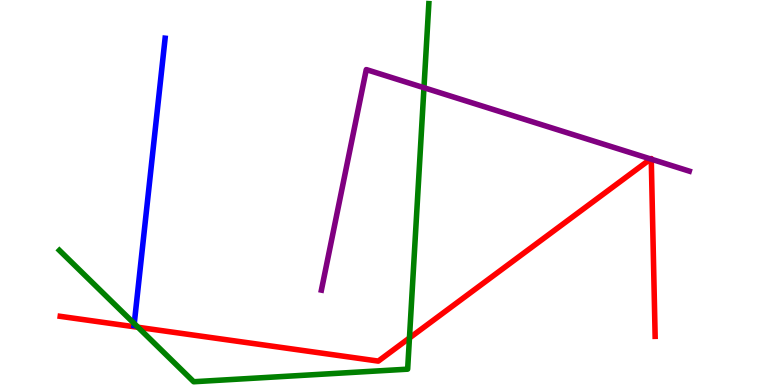[{'lines': ['blue', 'red'], 'intersections': []}, {'lines': ['green', 'red'], 'intersections': [{'x': 1.78, 'y': 1.5}, {'x': 5.28, 'y': 1.22}]}, {'lines': ['purple', 'red'], 'intersections': [{'x': 8.4, 'y': 5.87}, {'x': 8.4, 'y': 5.87}]}, {'lines': ['blue', 'green'], 'intersections': [{'x': 1.73, 'y': 1.6}]}, {'lines': ['blue', 'purple'], 'intersections': []}, {'lines': ['green', 'purple'], 'intersections': [{'x': 5.47, 'y': 7.72}]}]